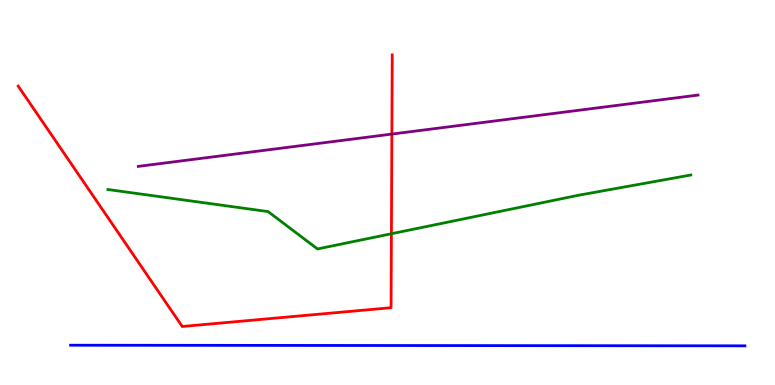[{'lines': ['blue', 'red'], 'intersections': []}, {'lines': ['green', 'red'], 'intersections': [{'x': 5.05, 'y': 3.93}]}, {'lines': ['purple', 'red'], 'intersections': [{'x': 5.06, 'y': 6.52}]}, {'lines': ['blue', 'green'], 'intersections': []}, {'lines': ['blue', 'purple'], 'intersections': []}, {'lines': ['green', 'purple'], 'intersections': []}]